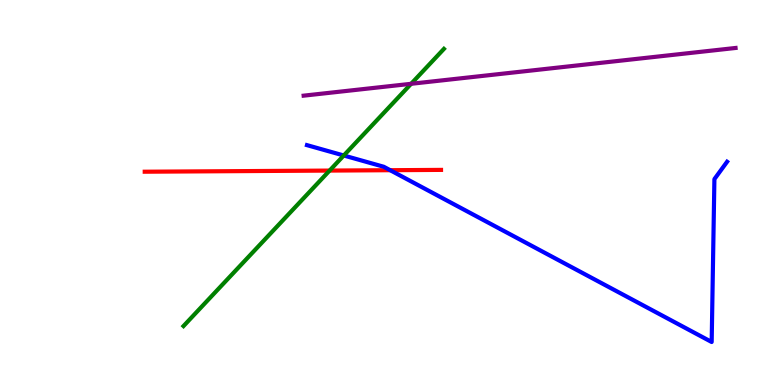[{'lines': ['blue', 'red'], 'intersections': [{'x': 5.03, 'y': 5.58}]}, {'lines': ['green', 'red'], 'intersections': [{'x': 4.25, 'y': 5.57}]}, {'lines': ['purple', 'red'], 'intersections': []}, {'lines': ['blue', 'green'], 'intersections': [{'x': 4.44, 'y': 5.96}]}, {'lines': ['blue', 'purple'], 'intersections': []}, {'lines': ['green', 'purple'], 'intersections': [{'x': 5.3, 'y': 7.82}]}]